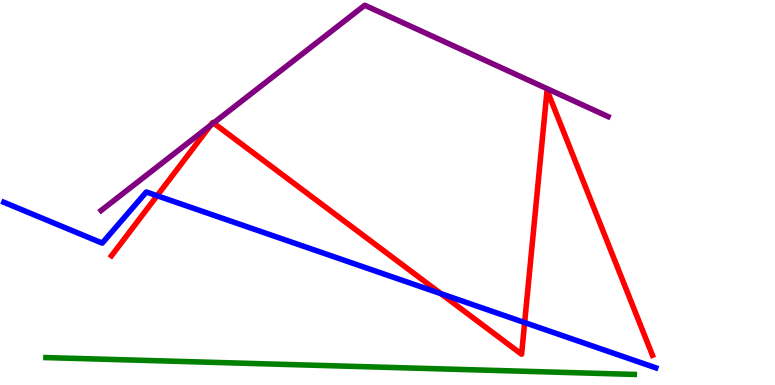[{'lines': ['blue', 'red'], 'intersections': [{'x': 2.03, 'y': 4.92}, {'x': 5.69, 'y': 2.37}, {'x': 6.77, 'y': 1.62}]}, {'lines': ['green', 'red'], 'intersections': []}, {'lines': ['purple', 'red'], 'intersections': [{'x': 2.72, 'y': 6.75}, {'x': 2.76, 'y': 6.81}]}, {'lines': ['blue', 'green'], 'intersections': []}, {'lines': ['blue', 'purple'], 'intersections': []}, {'lines': ['green', 'purple'], 'intersections': []}]